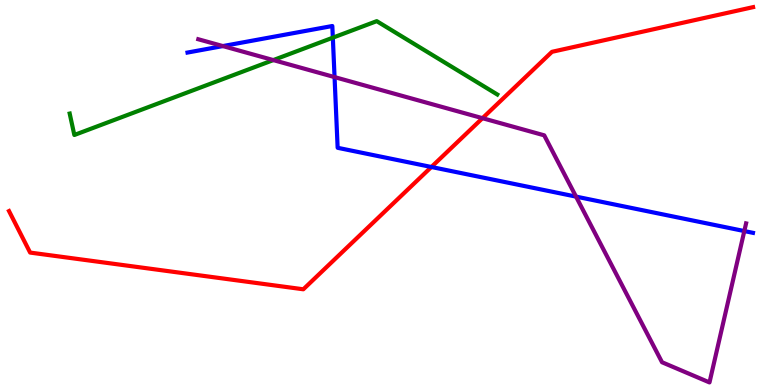[{'lines': ['blue', 'red'], 'intersections': [{'x': 5.57, 'y': 5.66}]}, {'lines': ['green', 'red'], 'intersections': []}, {'lines': ['purple', 'red'], 'intersections': [{'x': 6.23, 'y': 6.93}]}, {'lines': ['blue', 'green'], 'intersections': [{'x': 4.29, 'y': 9.02}]}, {'lines': ['blue', 'purple'], 'intersections': [{'x': 2.88, 'y': 8.8}, {'x': 4.32, 'y': 8.0}, {'x': 7.43, 'y': 4.89}, {'x': 9.6, 'y': 4.0}]}, {'lines': ['green', 'purple'], 'intersections': [{'x': 3.53, 'y': 8.44}]}]